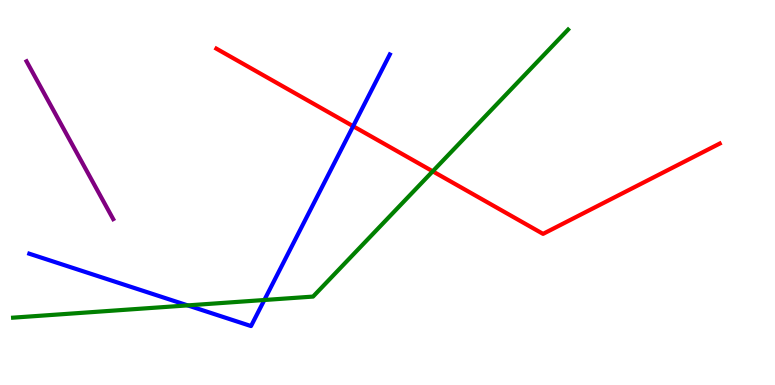[{'lines': ['blue', 'red'], 'intersections': [{'x': 4.56, 'y': 6.72}]}, {'lines': ['green', 'red'], 'intersections': [{'x': 5.58, 'y': 5.55}]}, {'lines': ['purple', 'red'], 'intersections': []}, {'lines': ['blue', 'green'], 'intersections': [{'x': 2.42, 'y': 2.07}, {'x': 3.41, 'y': 2.21}]}, {'lines': ['blue', 'purple'], 'intersections': []}, {'lines': ['green', 'purple'], 'intersections': []}]